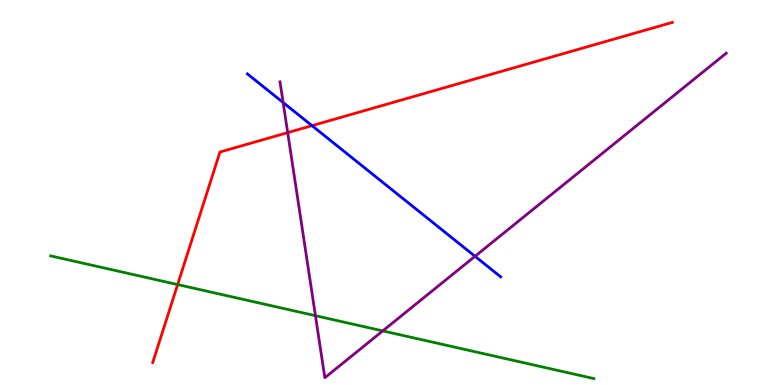[{'lines': ['blue', 'red'], 'intersections': [{'x': 4.03, 'y': 6.74}]}, {'lines': ['green', 'red'], 'intersections': [{'x': 2.29, 'y': 2.61}]}, {'lines': ['purple', 'red'], 'intersections': [{'x': 3.71, 'y': 6.56}]}, {'lines': ['blue', 'green'], 'intersections': []}, {'lines': ['blue', 'purple'], 'intersections': [{'x': 3.65, 'y': 7.34}, {'x': 6.13, 'y': 3.34}]}, {'lines': ['green', 'purple'], 'intersections': [{'x': 4.07, 'y': 1.8}, {'x': 4.94, 'y': 1.41}]}]